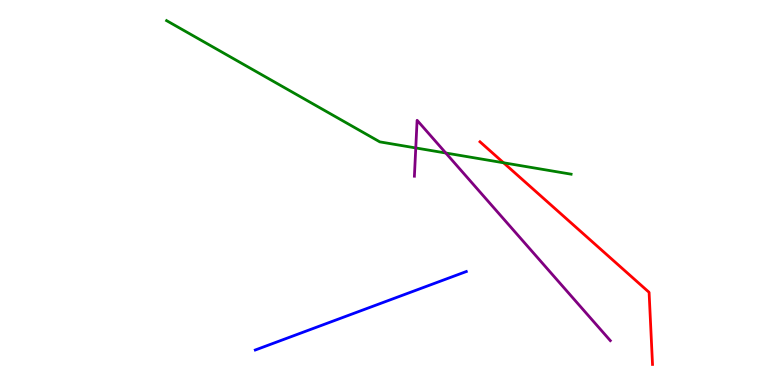[{'lines': ['blue', 'red'], 'intersections': []}, {'lines': ['green', 'red'], 'intersections': [{'x': 6.5, 'y': 5.77}]}, {'lines': ['purple', 'red'], 'intersections': []}, {'lines': ['blue', 'green'], 'intersections': []}, {'lines': ['blue', 'purple'], 'intersections': []}, {'lines': ['green', 'purple'], 'intersections': [{'x': 5.36, 'y': 6.16}, {'x': 5.75, 'y': 6.03}]}]